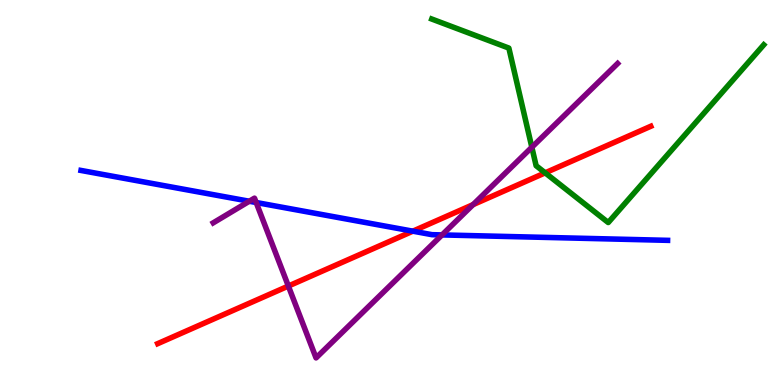[{'lines': ['blue', 'red'], 'intersections': [{'x': 5.33, 'y': 4.0}]}, {'lines': ['green', 'red'], 'intersections': [{'x': 7.03, 'y': 5.51}]}, {'lines': ['purple', 'red'], 'intersections': [{'x': 3.72, 'y': 2.57}, {'x': 6.1, 'y': 4.69}]}, {'lines': ['blue', 'green'], 'intersections': []}, {'lines': ['blue', 'purple'], 'intersections': [{'x': 3.22, 'y': 4.77}, {'x': 3.31, 'y': 4.74}, {'x': 5.7, 'y': 3.9}]}, {'lines': ['green', 'purple'], 'intersections': [{'x': 6.86, 'y': 6.18}]}]